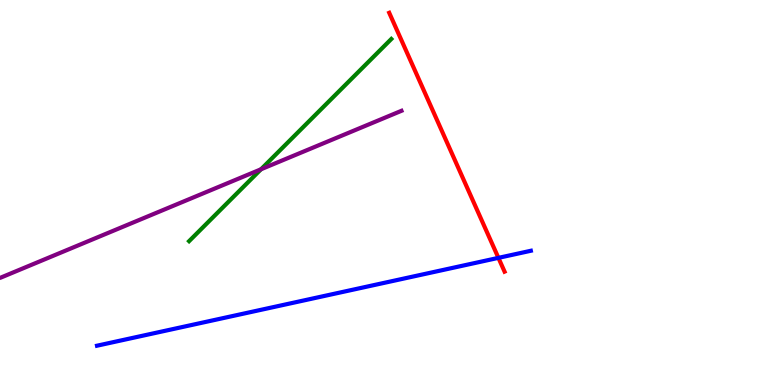[{'lines': ['blue', 'red'], 'intersections': [{'x': 6.43, 'y': 3.3}]}, {'lines': ['green', 'red'], 'intersections': []}, {'lines': ['purple', 'red'], 'intersections': []}, {'lines': ['blue', 'green'], 'intersections': []}, {'lines': ['blue', 'purple'], 'intersections': []}, {'lines': ['green', 'purple'], 'intersections': [{'x': 3.37, 'y': 5.6}]}]